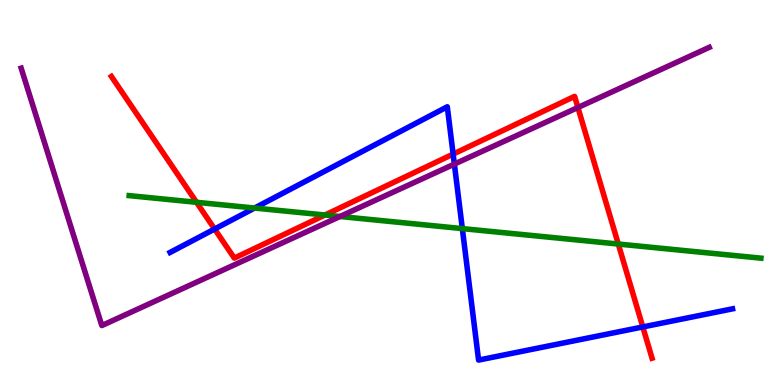[{'lines': ['blue', 'red'], 'intersections': [{'x': 2.77, 'y': 4.05}, {'x': 5.85, 'y': 6.0}, {'x': 8.29, 'y': 1.51}]}, {'lines': ['green', 'red'], 'intersections': [{'x': 2.54, 'y': 4.75}, {'x': 4.19, 'y': 4.42}, {'x': 7.98, 'y': 3.66}]}, {'lines': ['purple', 'red'], 'intersections': [{'x': 7.46, 'y': 7.21}]}, {'lines': ['blue', 'green'], 'intersections': [{'x': 3.28, 'y': 4.6}, {'x': 5.97, 'y': 4.06}]}, {'lines': ['blue', 'purple'], 'intersections': [{'x': 5.86, 'y': 5.74}]}, {'lines': ['green', 'purple'], 'intersections': [{'x': 4.39, 'y': 4.38}]}]